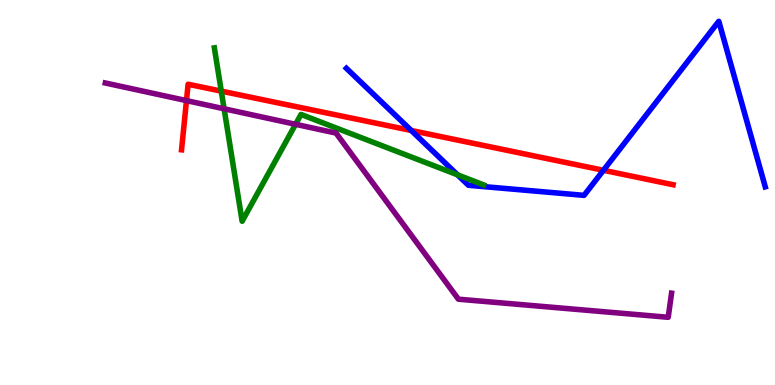[{'lines': ['blue', 'red'], 'intersections': [{'x': 5.31, 'y': 6.61}, {'x': 7.79, 'y': 5.58}]}, {'lines': ['green', 'red'], 'intersections': [{'x': 2.86, 'y': 7.63}]}, {'lines': ['purple', 'red'], 'intersections': [{'x': 2.41, 'y': 7.39}]}, {'lines': ['blue', 'green'], 'intersections': [{'x': 5.9, 'y': 5.46}]}, {'lines': ['blue', 'purple'], 'intersections': []}, {'lines': ['green', 'purple'], 'intersections': [{'x': 2.89, 'y': 7.17}, {'x': 3.81, 'y': 6.77}]}]